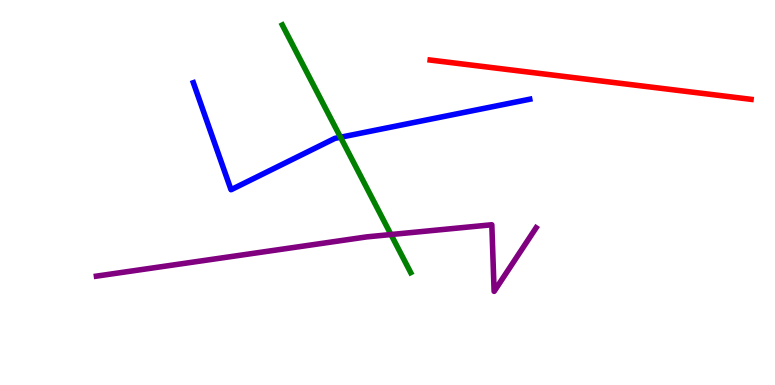[{'lines': ['blue', 'red'], 'intersections': []}, {'lines': ['green', 'red'], 'intersections': []}, {'lines': ['purple', 'red'], 'intersections': []}, {'lines': ['blue', 'green'], 'intersections': [{'x': 4.39, 'y': 6.44}]}, {'lines': ['blue', 'purple'], 'intersections': []}, {'lines': ['green', 'purple'], 'intersections': [{'x': 5.04, 'y': 3.91}]}]